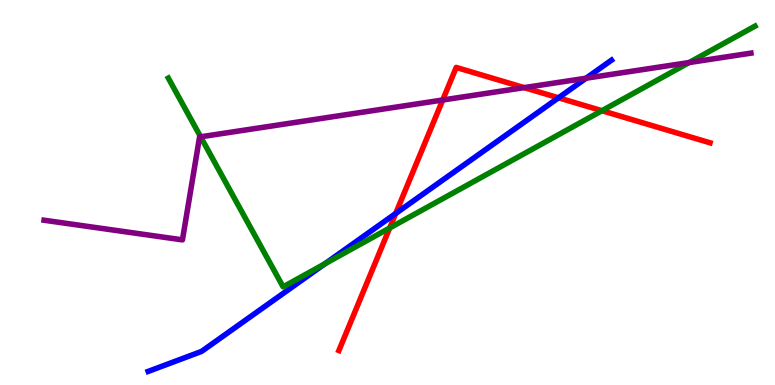[{'lines': ['blue', 'red'], 'intersections': [{'x': 5.11, 'y': 4.45}, {'x': 7.21, 'y': 7.46}]}, {'lines': ['green', 'red'], 'intersections': [{'x': 5.03, 'y': 4.08}, {'x': 7.77, 'y': 7.12}]}, {'lines': ['purple', 'red'], 'intersections': [{'x': 5.71, 'y': 7.4}, {'x': 6.76, 'y': 7.72}]}, {'lines': ['blue', 'green'], 'intersections': [{'x': 4.19, 'y': 3.15}]}, {'lines': ['blue', 'purple'], 'intersections': [{'x': 7.56, 'y': 7.97}]}, {'lines': ['green', 'purple'], 'intersections': [{'x': 2.59, 'y': 6.45}, {'x': 8.89, 'y': 8.38}]}]